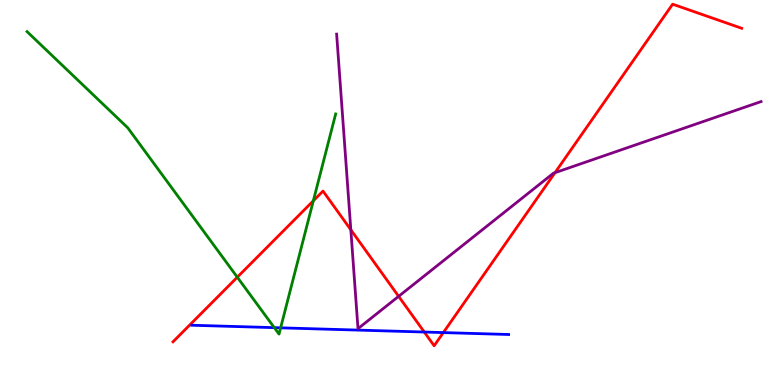[{'lines': ['blue', 'red'], 'intersections': [{'x': 5.47, 'y': 1.38}, {'x': 5.72, 'y': 1.36}]}, {'lines': ['green', 'red'], 'intersections': [{'x': 3.06, 'y': 2.8}, {'x': 4.04, 'y': 4.78}]}, {'lines': ['purple', 'red'], 'intersections': [{'x': 4.53, 'y': 4.03}, {'x': 5.14, 'y': 2.3}, {'x': 7.16, 'y': 5.51}]}, {'lines': ['blue', 'green'], 'intersections': [{'x': 3.54, 'y': 1.49}, {'x': 3.62, 'y': 1.48}]}, {'lines': ['blue', 'purple'], 'intersections': []}, {'lines': ['green', 'purple'], 'intersections': []}]